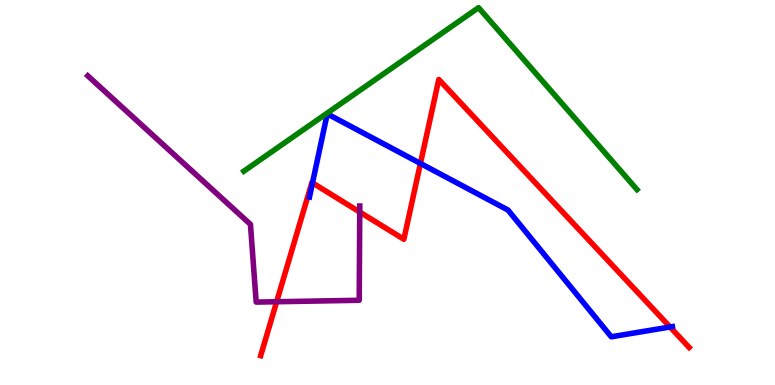[{'lines': ['blue', 'red'], 'intersections': [{'x': 4.03, 'y': 5.25}, {'x': 5.43, 'y': 5.75}, {'x': 8.65, 'y': 1.51}]}, {'lines': ['green', 'red'], 'intersections': []}, {'lines': ['purple', 'red'], 'intersections': [{'x': 3.57, 'y': 2.16}, {'x': 4.64, 'y': 4.49}]}, {'lines': ['blue', 'green'], 'intersections': []}, {'lines': ['blue', 'purple'], 'intersections': []}, {'lines': ['green', 'purple'], 'intersections': []}]